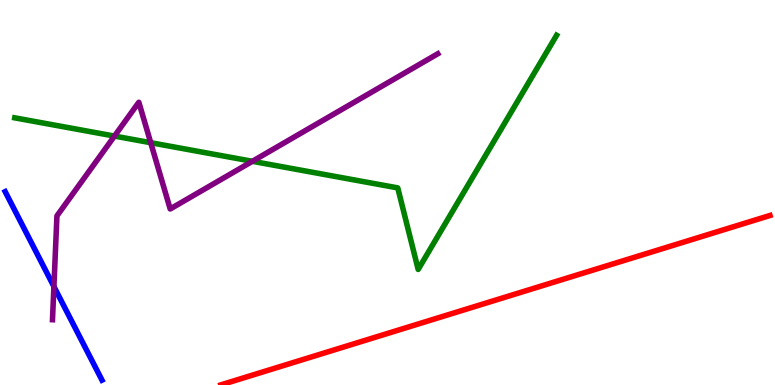[{'lines': ['blue', 'red'], 'intersections': []}, {'lines': ['green', 'red'], 'intersections': []}, {'lines': ['purple', 'red'], 'intersections': []}, {'lines': ['blue', 'green'], 'intersections': []}, {'lines': ['blue', 'purple'], 'intersections': [{'x': 0.696, 'y': 2.56}]}, {'lines': ['green', 'purple'], 'intersections': [{'x': 1.48, 'y': 6.47}, {'x': 1.94, 'y': 6.29}, {'x': 3.26, 'y': 5.81}]}]